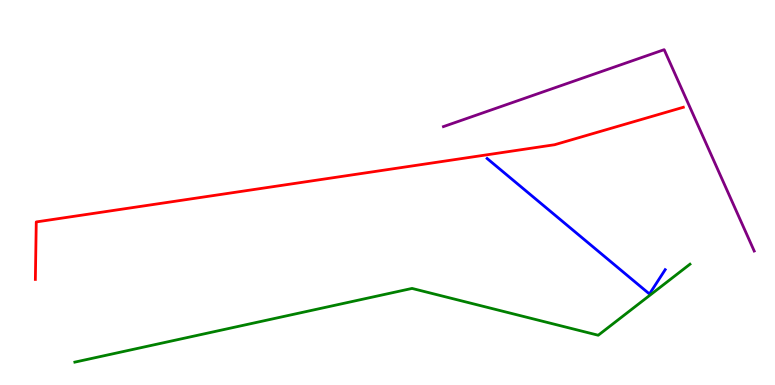[{'lines': ['blue', 'red'], 'intersections': []}, {'lines': ['green', 'red'], 'intersections': []}, {'lines': ['purple', 'red'], 'intersections': []}, {'lines': ['blue', 'green'], 'intersections': []}, {'lines': ['blue', 'purple'], 'intersections': []}, {'lines': ['green', 'purple'], 'intersections': []}]